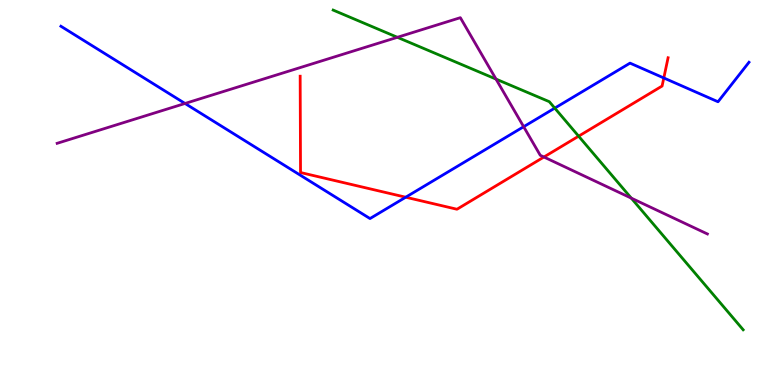[{'lines': ['blue', 'red'], 'intersections': [{'x': 5.24, 'y': 4.88}, {'x': 8.57, 'y': 7.97}]}, {'lines': ['green', 'red'], 'intersections': [{'x': 7.47, 'y': 6.46}]}, {'lines': ['purple', 'red'], 'intersections': [{'x': 7.02, 'y': 5.92}]}, {'lines': ['blue', 'green'], 'intersections': [{'x': 7.16, 'y': 7.19}]}, {'lines': ['blue', 'purple'], 'intersections': [{'x': 2.39, 'y': 7.31}, {'x': 6.76, 'y': 6.71}]}, {'lines': ['green', 'purple'], 'intersections': [{'x': 5.13, 'y': 9.03}, {'x': 6.4, 'y': 7.95}, {'x': 8.15, 'y': 4.85}]}]